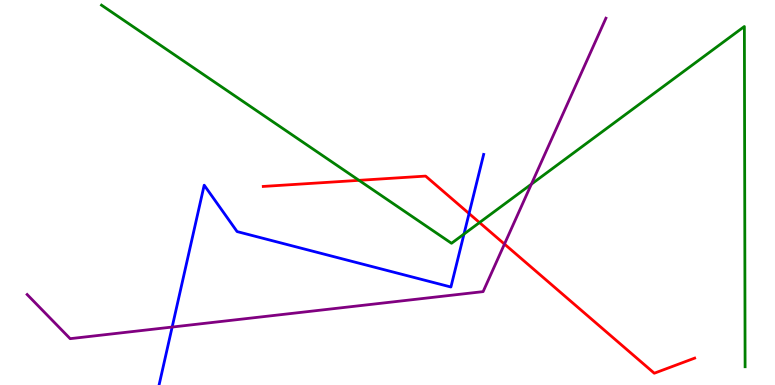[{'lines': ['blue', 'red'], 'intersections': [{'x': 6.05, 'y': 4.45}]}, {'lines': ['green', 'red'], 'intersections': [{'x': 4.63, 'y': 5.32}, {'x': 6.19, 'y': 4.22}]}, {'lines': ['purple', 'red'], 'intersections': [{'x': 6.51, 'y': 3.66}]}, {'lines': ['blue', 'green'], 'intersections': [{'x': 5.99, 'y': 3.92}]}, {'lines': ['blue', 'purple'], 'intersections': [{'x': 2.22, 'y': 1.51}]}, {'lines': ['green', 'purple'], 'intersections': [{'x': 6.86, 'y': 5.22}]}]